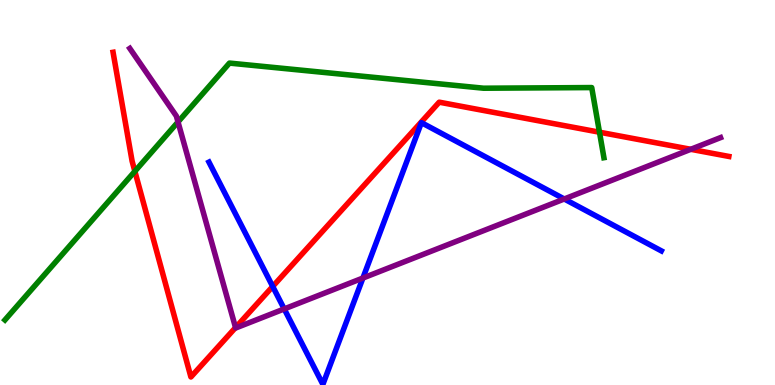[{'lines': ['blue', 'red'], 'intersections': [{'x': 3.52, 'y': 2.56}]}, {'lines': ['green', 'red'], 'intersections': [{'x': 1.74, 'y': 5.55}, {'x': 7.74, 'y': 6.57}]}, {'lines': ['purple', 'red'], 'intersections': [{'x': 3.04, 'y': 1.49}, {'x': 8.91, 'y': 6.12}]}, {'lines': ['blue', 'green'], 'intersections': []}, {'lines': ['blue', 'purple'], 'intersections': [{'x': 3.67, 'y': 1.98}, {'x': 4.68, 'y': 2.78}, {'x': 7.28, 'y': 4.83}]}, {'lines': ['green', 'purple'], 'intersections': [{'x': 2.3, 'y': 6.83}]}]